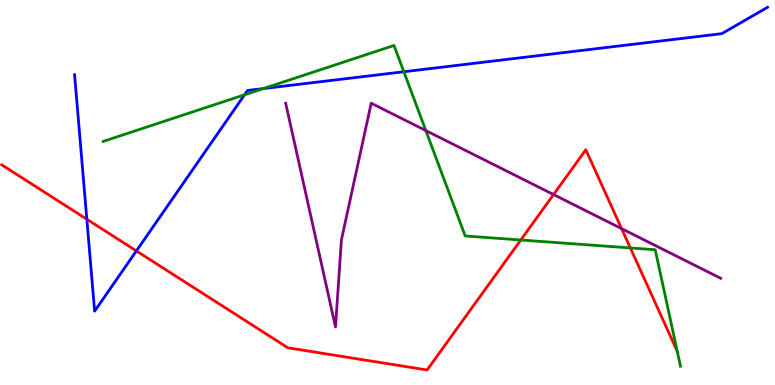[{'lines': ['blue', 'red'], 'intersections': [{'x': 1.12, 'y': 4.31}, {'x': 1.76, 'y': 3.48}]}, {'lines': ['green', 'red'], 'intersections': [{'x': 6.72, 'y': 3.77}, {'x': 8.13, 'y': 3.56}, {'x': 8.74, 'y': 0.875}]}, {'lines': ['purple', 'red'], 'intersections': [{'x': 7.14, 'y': 4.95}, {'x': 8.02, 'y': 4.06}]}, {'lines': ['blue', 'green'], 'intersections': [{'x': 3.16, 'y': 7.54}, {'x': 3.4, 'y': 7.7}, {'x': 5.21, 'y': 8.14}]}, {'lines': ['blue', 'purple'], 'intersections': []}, {'lines': ['green', 'purple'], 'intersections': [{'x': 5.49, 'y': 6.61}]}]